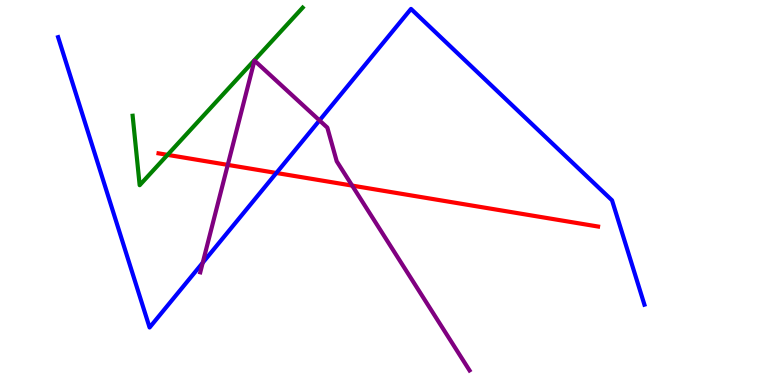[{'lines': ['blue', 'red'], 'intersections': [{'x': 3.57, 'y': 5.51}]}, {'lines': ['green', 'red'], 'intersections': [{'x': 2.16, 'y': 5.98}]}, {'lines': ['purple', 'red'], 'intersections': [{'x': 2.94, 'y': 5.72}, {'x': 4.54, 'y': 5.18}]}, {'lines': ['blue', 'green'], 'intersections': []}, {'lines': ['blue', 'purple'], 'intersections': [{'x': 2.62, 'y': 3.18}, {'x': 4.12, 'y': 6.87}]}, {'lines': ['green', 'purple'], 'intersections': []}]